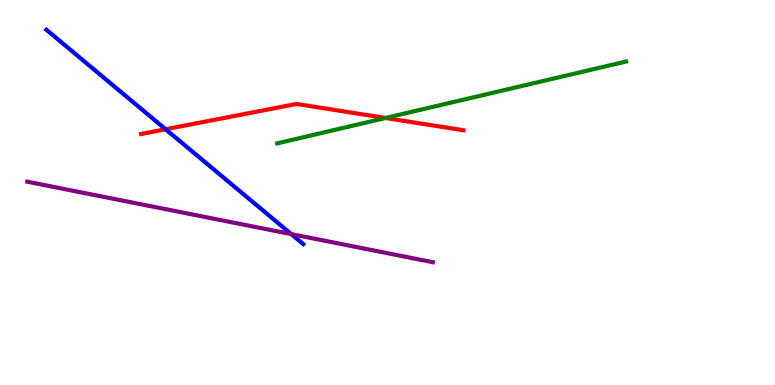[{'lines': ['blue', 'red'], 'intersections': [{'x': 2.14, 'y': 6.64}]}, {'lines': ['green', 'red'], 'intersections': [{'x': 4.97, 'y': 6.94}]}, {'lines': ['purple', 'red'], 'intersections': []}, {'lines': ['blue', 'green'], 'intersections': []}, {'lines': ['blue', 'purple'], 'intersections': [{'x': 3.76, 'y': 3.92}]}, {'lines': ['green', 'purple'], 'intersections': []}]